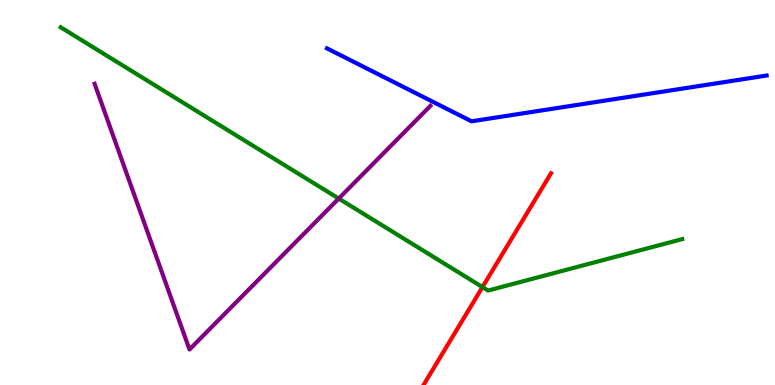[{'lines': ['blue', 'red'], 'intersections': []}, {'lines': ['green', 'red'], 'intersections': [{'x': 6.23, 'y': 2.54}]}, {'lines': ['purple', 'red'], 'intersections': []}, {'lines': ['blue', 'green'], 'intersections': []}, {'lines': ['blue', 'purple'], 'intersections': []}, {'lines': ['green', 'purple'], 'intersections': [{'x': 4.37, 'y': 4.84}]}]